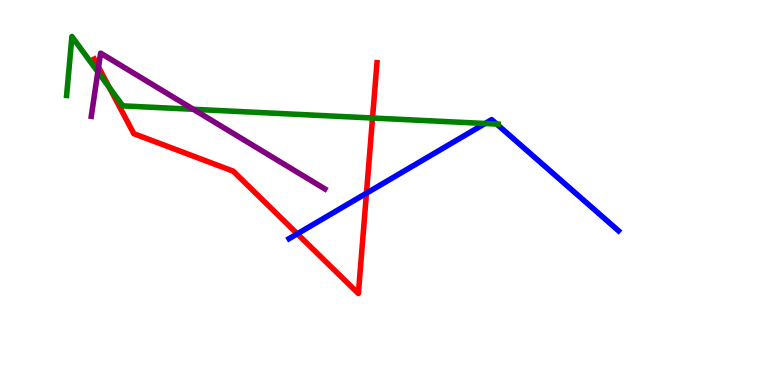[{'lines': ['blue', 'red'], 'intersections': [{'x': 3.84, 'y': 3.93}, {'x': 4.73, 'y': 4.98}]}, {'lines': ['green', 'red'], 'intersections': [{'x': 1.41, 'y': 7.72}, {'x': 4.81, 'y': 6.93}]}, {'lines': ['purple', 'red'], 'intersections': [{'x': 1.27, 'y': 8.26}]}, {'lines': ['blue', 'green'], 'intersections': [{'x': 6.26, 'y': 6.79}, {'x': 6.41, 'y': 6.78}]}, {'lines': ['blue', 'purple'], 'intersections': []}, {'lines': ['green', 'purple'], 'intersections': [{'x': 1.26, 'y': 8.13}, {'x': 2.49, 'y': 7.16}]}]